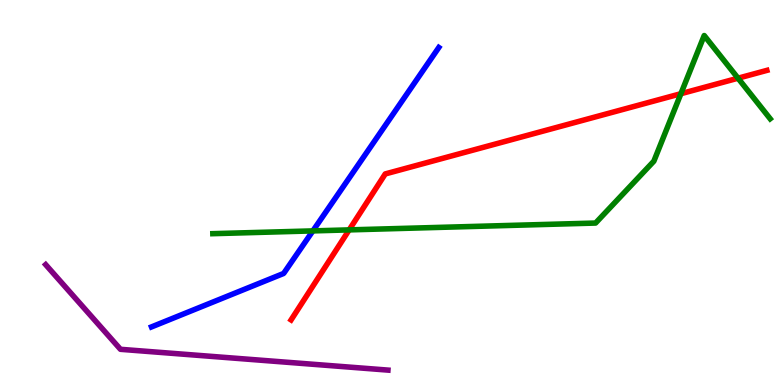[{'lines': ['blue', 'red'], 'intersections': []}, {'lines': ['green', 'red'], 'intersections': [{'x': 4.51, 'y': 4.03}, {'x': 8.79, 'y': 7.57}, {'x': 9.52, 'y': 7.97}]}, {'lines': ['purple', 'red'], 'intersections': []}, {'lines': ['blue', 'green'], 'intersections': [{'x': 4.04, 'y': 4.0}]}, {'lines': ['blue', 'purple'], 'intersections': []}, {'lines': ['green', 'purple'], 'intersections': []}]